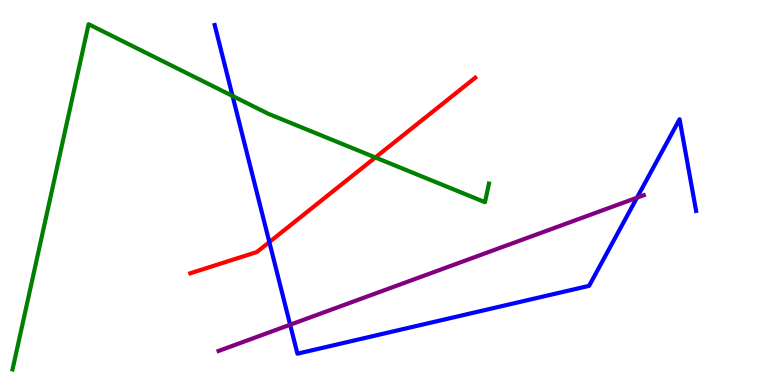[{'lines': ['blue', 'red'], 'intersections': [{'x': 3.48, 'y': 3.71}]}, {'lines': ['green', 'red'], 'intersections': [{'x': 4.84, 'y': 5.91}]}, {'lines': ['purple', 'red'], 'intersections': []}, {'lines': ['blue', 'green'], 'intersections': [{'x': 3.0, 'y': 7.51}]}, {'lines': ['blue', 'purple'], 'intersections': [{'x': 3.74, 'y': 1.57}, {'x': 8.22, 'y': 4.86}]}, {'lines': ['green', 'purple'], 'intersections': []}]